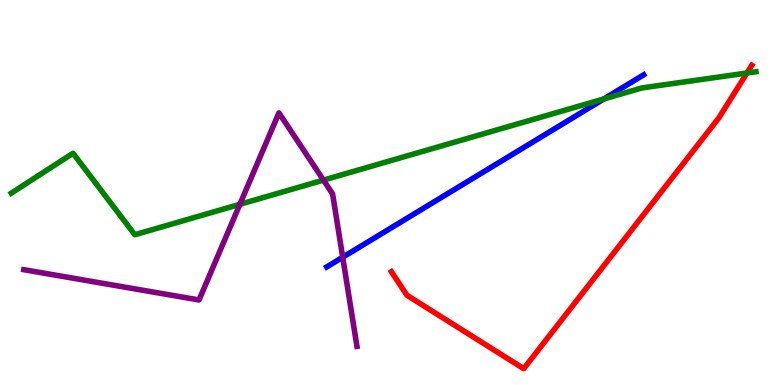[{'lines': ['blue', 'red'], 'intersections': []}, {'lines': ['green', 'red'], 'intersections': [{'x': 9.64, 'y': 8.1}]}, {'lines': ['purple', 'red'], 'intersections': []}, {'lines': ['blue', 'green'], 'intersections': [{'x': 7.79, 'y': 7.43}]}, {'lines': ['blue', 'purple'], 'intersections': [{'x': 4.42, 'y': 3.32}]}, {'lines': ['green', 'purple'], 'intersections': [{'x': 3.1, 'y': 4.69}, {'x': 4.17, 'y': 5.32}]}]